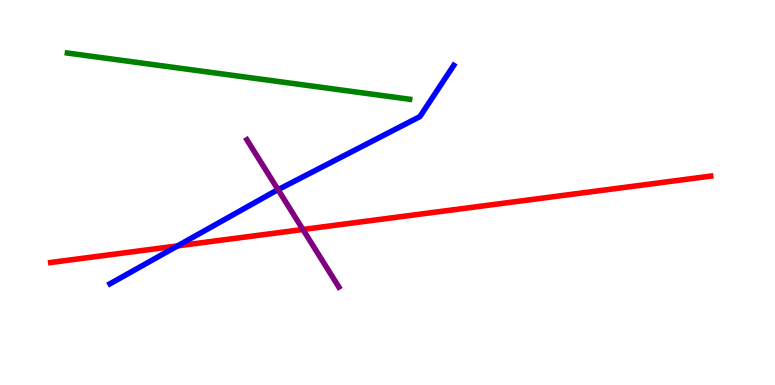[{'lines': ['blue', 'red'], 'intersections': [{'x': 2.29, 'y': 3.61}]}, {'lines': ['green', 'red'], 'intersections': []}, {'lines': ['purple', 'red'], 'intersections': [{'x': 3.91, 'y': 4.04}]}, {'lines': ['blue', 'green'], 'intersections': []}, {'lines': ['blue', 'purple'], 'intersections': [{'x': 3.59, 'y': 5.07}]}, {'lines': ['green', 'purple'], 'intersections': []}]